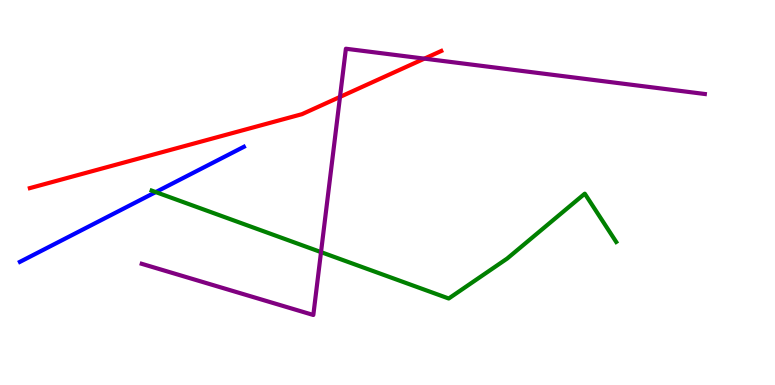[{'lines': ['blue', 'red'], 'intersections': []}, {'lines': ['green', 'red'], 'intersections': []}, {'lines': ['purple', 'red'], 'intersections': [{'x': 4.39, 'y': 7.48}, {'x': 5.48, 'y': 8.48}]}, {'lines': ['blue', 'green'], 'intersections': [{'x': 2.01, 'y': 5.01}]}, {'lines': ['blue', 'purple'], 'intersections': []}, {'lines': ['green', 'purple'], 'intersections': [{'x': 4.14, 'y': 3.45}]}]